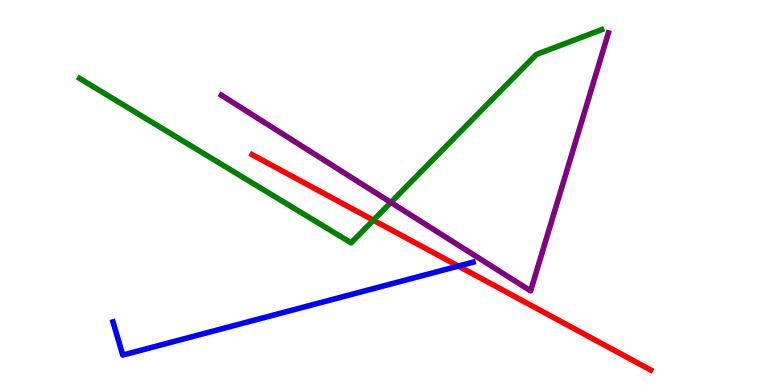[{'lines': ['blue', 'red'], 'intersections': [{'x': 5.91, 'y': 3.09}]}, {'lines': ['green', 'red'], 'intersections': [{'x': 4.82, 'y': 4.28}]}, {'lines': ['purple', 'red'], 'intersections': []}, {'lines': ['blue', 'green'], 'intersections': []}, {'lines': ['blue', 'purple'], 'intersections': []}, {'lines': ['green', 'purple'], 'intersections': [{'x': 5.04, 'y': 4.74}]}]